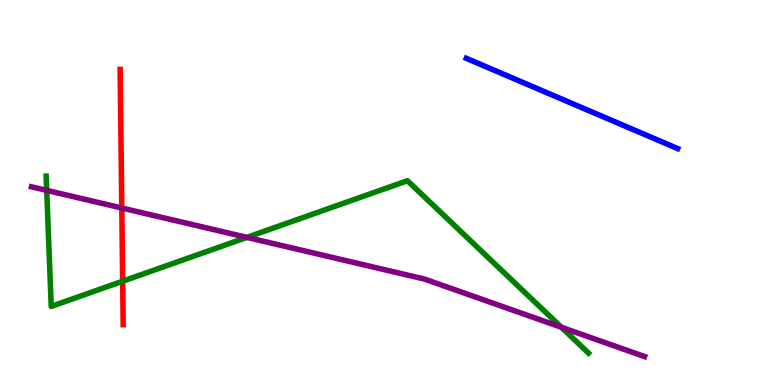[{'lines': ['blue', 'red'], 'intersections': []}, {'lines': ['green', 'red'], 'intersections': [{'x': 1.58, 'y': 2.7}]}, {'lines': ['purple', 'red'], 'intersections': [{'x': 1.57, 'y': 4.6}]}, {'lines': ['blue', 'green'], 'intersections': []}, {'lines': ['blue', 'purple'], 'intersections': []}, {'lines': ['green', 'purple'], 'intersections': [{'x': 0.603, 'y': 5.06}, {'x': 3.19, 'y': 3.83}, {'x': 7.24, 'y': 1.5}]}]